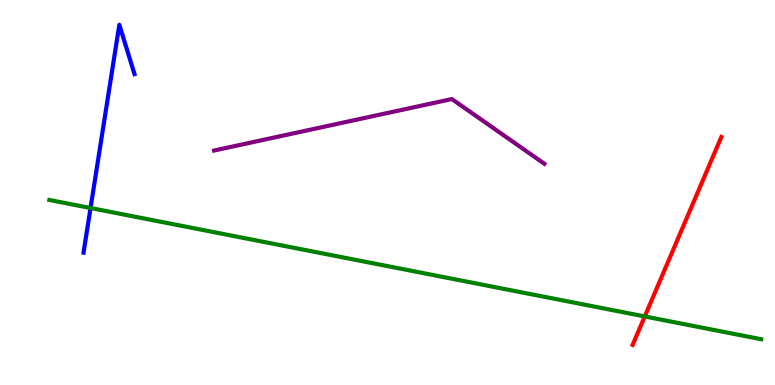[{'lines': ['blue', 'red'], 'intersections': []}, {'lines': ['green', 'red'], 'intersections': [{'x': 8.32, 'y': 1.78}]}, {'lines': ['purple', 'red'], 'intersections': []}, {'lines': ['blue', 'green'], 'intersections': [{'x': 1.17, 'y': 4.6}]}, {'lines': ['blue', 'purple'], 'intersections': []}, {'lines': ['green', 'purple'], 'intersections': []}]